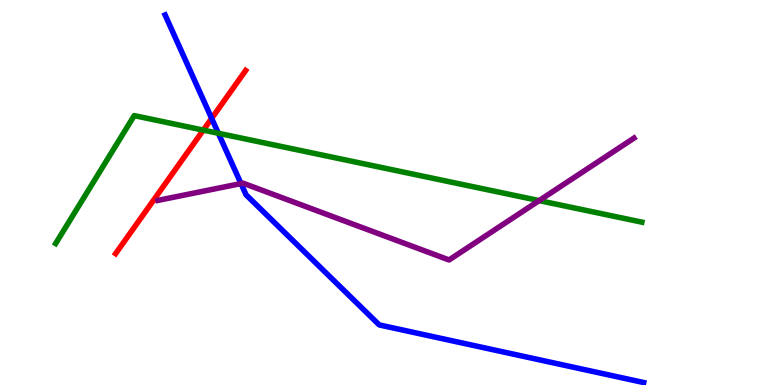[{'lines': ['blue', 'red'], 'intersections': [{'x': 2.73, 'y': 6.93}]}, {'lines': ['green', 'red'], 'intersections': [{'x': 2.62, 'y': 6.62}]}, {'lines': ['purple', 'red'], 'intersections': []}, {'lines': ['blue', 'green'], 'intersections': [{'x': 2.82, 'y': 6.54}]}, {'lines': ['blue', 'purple'], 'intersections': [{'x': 3.11, 'y': 5.23}]}, {'lines': ['green', 'purple'], 'intersections': [{'x': 6.96, 'y': 4.79}]}]